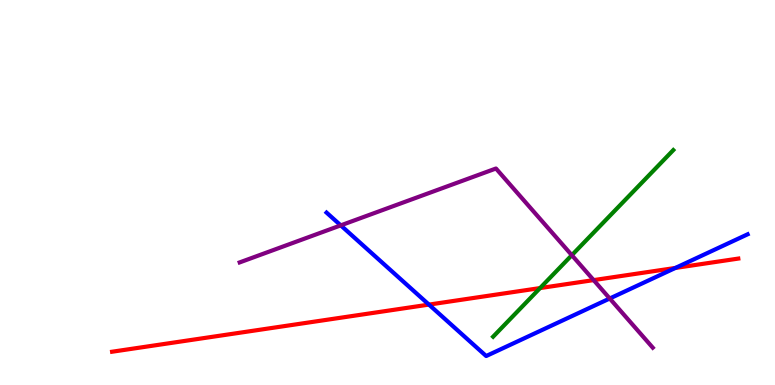[{'lines': ['blue', 'red'], 'intersections': [{'x': 5.53, 'y': 2.09}, {'x': 8.71, 'y': 3.04}]}, {'lines': ['green', 'red'], 'intersections': [{'x': 6.97, 'y': 2.52}]}, {'lines': ['purple', 'red'], 'intersections': [{'x': 7.66, 'y': 2.72}]}, {'lines': ['blue', 'green'], 'intersections': []}, {'lines': ['blue', 'purple'], 'intersections': [{'x': 4.4, 'y': 4.15}, {'x': 7.87, 'y': 2.25}]}, {'lines': ['green', 'purple'], 'intersections': [{'x': 7.38, 'y': 3.37}]}]